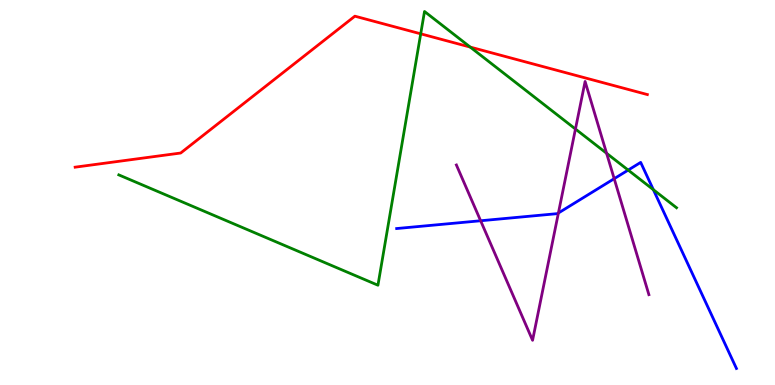[{'lines': ['blue', 'red'], 'intersections': []}, {'lines': ['green', 'red'], 'intersections': [{'x': 5.43, 'y': 9.12}, {'x': 6.07, 'y': 8.78}]}, {'lines': ['purple', 'red'], 'intersections': []}, {'lines': ['blue', 'green'], 'intersections': [{'x': 8.11, 'y': 5.58}, {'x': 8.43, 'y': 5.07}]}, {'lines': ['blue', 'purple'], 'intersections': [{'x': 6.2, 'y': 4.27}, {'x': 7.21, 'y': 4.47}, {'x': 7.93, 'y': 5.36}]}, {'lines': ['green', 'purple'], 'intersections': [{'x': 7.43, 'y': 6.65}, {'x': 7.83, 'y': 6.02}]}]